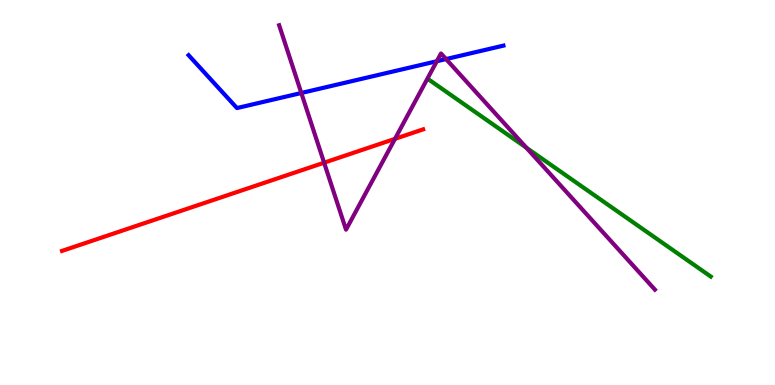[{'lines': ['blue', 'red'], 'intersections': []}, {'lines': ['green', 'red'], 'intersections': []}, {'lines': ['purple', 'red'], 'intersections': [{'x': 4.18, 'y': 5.77}, {'x': 5.1, 'y': 6.39}]}, {'lines': ['blue', 'green'], 'intersections': []}, {'lines': ['blue', 'purple'], 'intersections': [{'x': 3.89, 'y': 7.58}, {'x': 5.64, 'y': 8.41}, {'x': 5.76, 'y': 8.47}]}, {'lines': ['green', 'purple'], 'intersections': [{'x': 6.79, 'y': 6.16}]}]